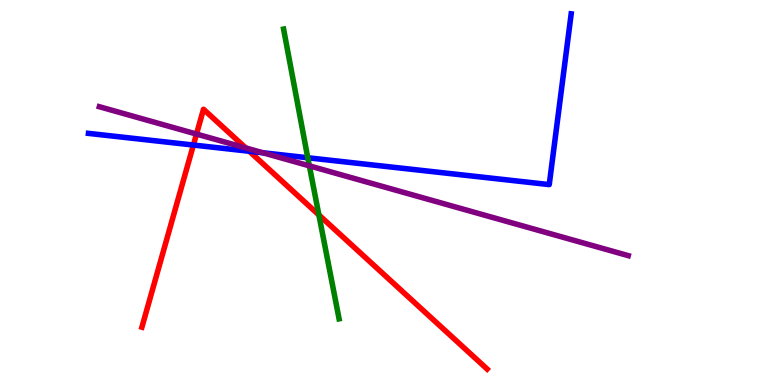[{'lines': ['blue', 'red'], 'intersections': [{'x': 2.5, 'y': 6.23}, {'x': 3.22, 'y': 6.07}]}, {'lines': ['green', 'red'], 'intersections': [{'x': 4.11, 'y': 4.42}]}, {'lines': ['purple', 'red'], 'intersections': [{'x': 2.54, 'y': 6.52}, {'x': 3.17, 'y': 6.16}]}, {'lines': ['blue', 'green'], 'intersections': [{'x': 3.97, 'y': 5.9}]}, {'lines': ['blue', 'purple'], 'intersections': [{'x': 3.39, 'y': 6.03}]}, {'lines': ['green', 'purple'], 'intersections': [{'x': 3.99, 'y': 5.69}]}]